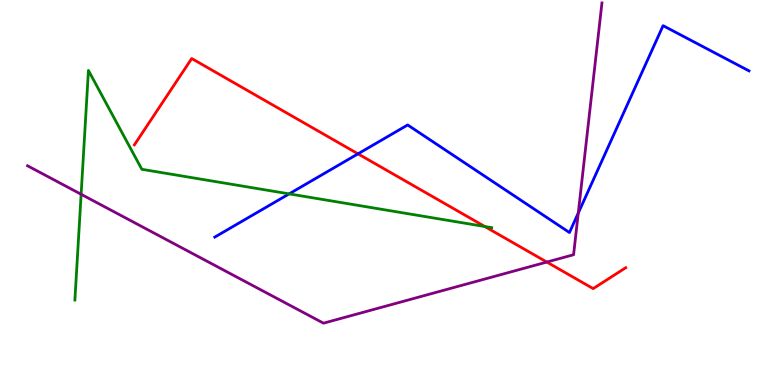[{'lines': ['blue', 'red'], 'intersections': [{'x': 4.62, 'y': 6.0}]}, {'lines': ['green', 'red'], 'intersections': [{'x': 6.26, 'y': 4.12}]}, {'lines': ['purple', 'red'], 'intersections': [{'x': 7.06, 'y': 3.19}]}, {'lines': ['blue', 'green'], 'intersections': [{'x': 3.73, 'y': 4.96}]}, {'lines': ['blue', 'purple'], 'intersections': [{'x': 7.46, 'y': 4.47}]}, {'lines': ['green', 'purple'], 'intersections': [{'x': 1.05, 'y': 4.95}]}]